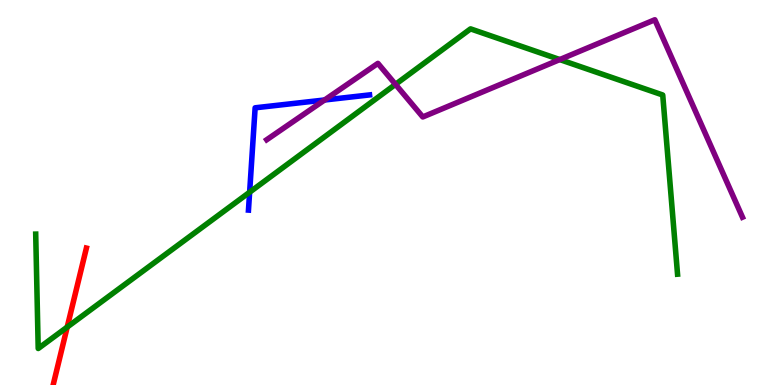[{'lines': ['blue', 'red'], 'intersections': []}, {'lines': ['green', 'red'], 'intersections': [{'x': 0.867, 'y': 1.5}]}, {'lines': ['purple', 'red'], 'intersections': []}, {'lines': ['blue', 'green'], 'intersections': [{'x': 3.22, 'y': 5.01}]}, {'lines': ['blue', 'purple'], 'intersections': [{'x': 4.19, 'y': 7.4}]}, {'lines': ['green', 'purple'], 'intersections': [{'x': 5.1, 'y': 7.81}, {'x': 7.22, 'y': 8.45}]}]